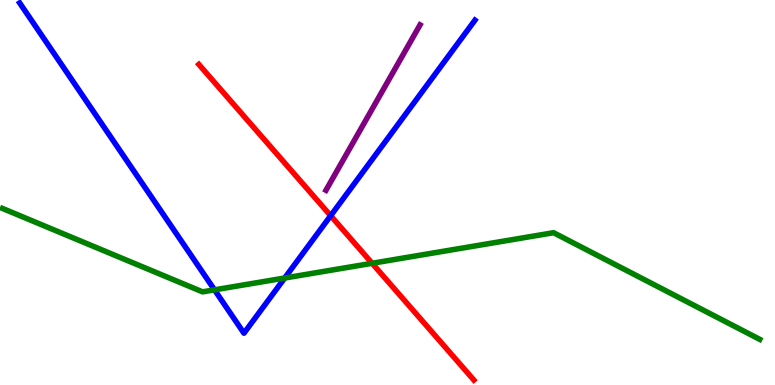[{'lines': ['blue', 'red'], 'intersections': [{'x': 4.27, 'y': 4.4}]}, {'lines': ['green', 'red'], 'intersections': [{'x': 4.8, 'y': 3.16}]}, {'lines': ['purple', 'red'], 'intersections': []}, {'lines': ['blue', 'green'], 'intersections': [{'x': 2.77, 'y': 2.47}, {'x': 3.67, 'y': 2.78}]}, {'lines': ['blue', 'purple'], 'intersections': []}, {'lines': ['green', 'purple'], 'intersections': []}]